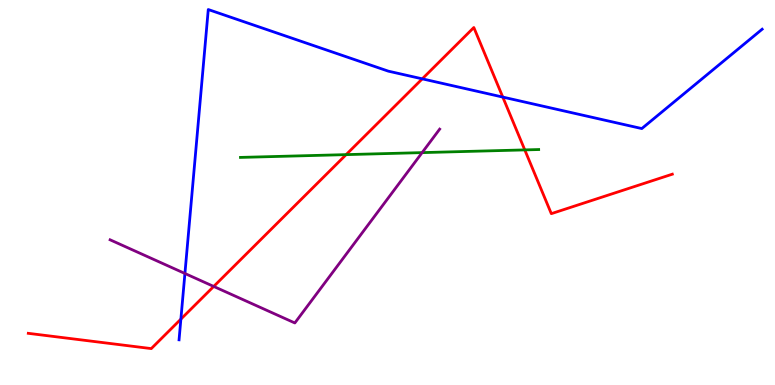[{'lines': ['blue', 'red'], 'intersections': [{'x': 2.33, 'y': 1.71}, {'x': 5.45, 'y': 7.95}, {'x': 6.49, 'y': 7.48}]}, {'lines': ['green', 'red'], 'intersections': [{'x': 4.47, 'y': 5.98}, {'x': 6.77, 'y': 6.11}]}, {'lines': ['purple', 'red'], 'intersections': [{'x': 2.76, 'y': 2.56}]}, {'lines': ['blue', 'green'], 'intersections': []}, {'lines': ['blue', 'purple'], 'intersections': [{'x': 2.39, 'y': 2.9}]}, {'lines': ['green', 'purple'], 'intersections': [{'x': 5.45, 'y': 6.04}]}]